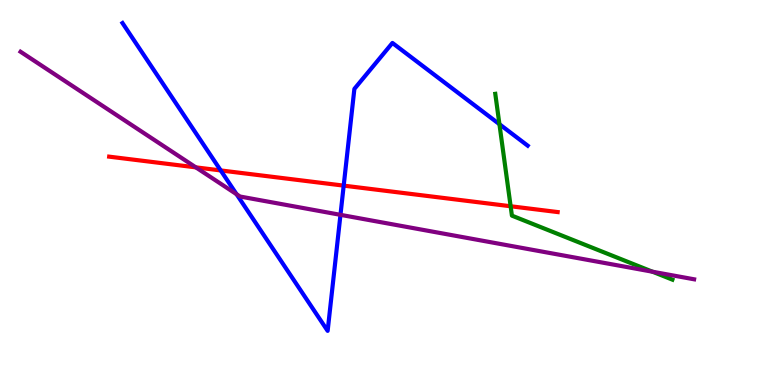[{'lines': ['blue', 'red'], 'intersections': [{'x': 2.85, 'y': 5.57}, {'x': 4.43, 'y': 5.18}]}, {'lines': ['green', 'red'], 'intersections': [{'x': 6.59, 'y': 4.64}]}, {'lines': ['purple', 'red'], 'intersections': [{'x': 2.53, 'y': 5.65}]}, {'lines': ['blue', 'green'], 'intersections': [{'x': 6.44, 'y': 6.77}]}, {'lines': ['blue', 'purple'], 'intersections': [{'x': 3.05, 'y': 4.96}, {'x': 4.39, 'y': 4.42}]}, {'lines': ['green', 'purple'], 'intersections': [{'x': 8.42, 'y': 2.94}]}]